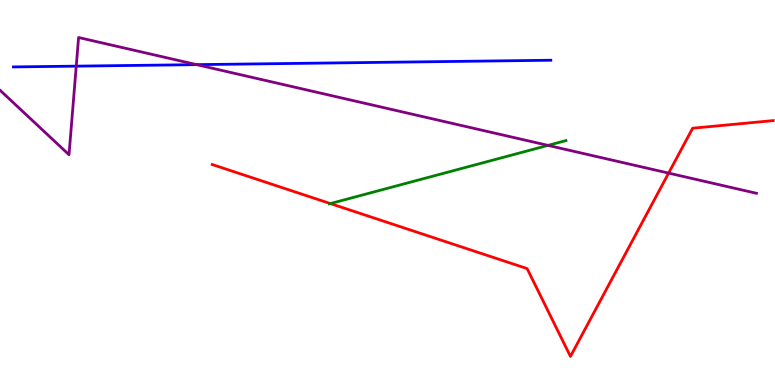[{'lines': ['blue', 'red'], 'intersections': []}, {'lines': ['green', 'red'], 'intersections': [{'x': 4.26, 'y': 4.71}]}, {'lines': ['purple', 'red'], 'intersections': [{'x': 8.63, 'y': 5.5}]}, {'lines': ['blue', 'green'], 'intersections': []}, {'lines': ['blue', 'purple'], 'intersections': [{'x': 0.984, 'y': 8.28}, {'x': 2.54, 'y': 8.32}]}, {'lines': ['green', 'purple'], 'intersections': [{'x': 7.07, 'y': 6.22}]}]